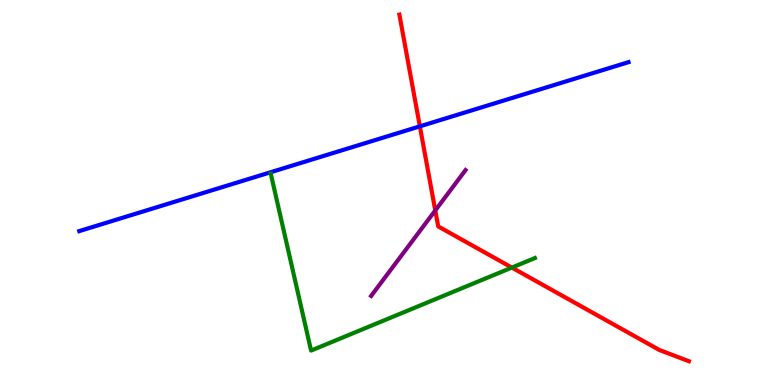[{'lines': ['blue', 'red'], 'intersections': [{'x': 5.42, 'y': 6.72}]}, {'lines': ['green', 'red'], 'intersections': [{'x': 6.6, 'y': 3.05}]}, {'lines': ['purple', 'red'], 'intersections': [{'x': 5.62, 'y': 4.53}]}, {'lines': ['blue', 'green'], 'intersections': []}, {'lines': ['blue', 'purple'], 'intersections': []}, {'lines': ['green', 'purple'], 'intersections': []}]